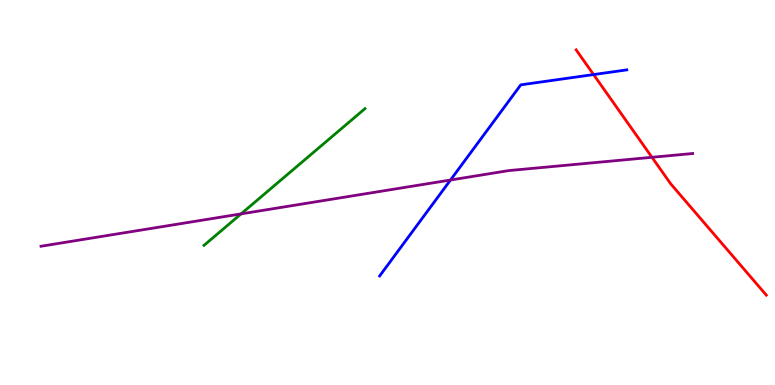[{'lines': ['blue', 'red'], 'intersections': [{'x': 7.66, 'y': 8.06}]}, {'lines': ['green', 'red'], 'intersections': []}, {'lines': ['purple', 'red'], 'intersections': [{'x': 8.41, 'y': 5.91}]}, {'lines': ['blue', 'green'], 'intersections': []}, {'lines': ['blue', 'purple'], 'intersections': [{'x': 5.81, 'y': 5.32}]}, {'lines': ['green', 'purple'], 'intersections': [{'x': 3.11, 'y': 4.44}]}]